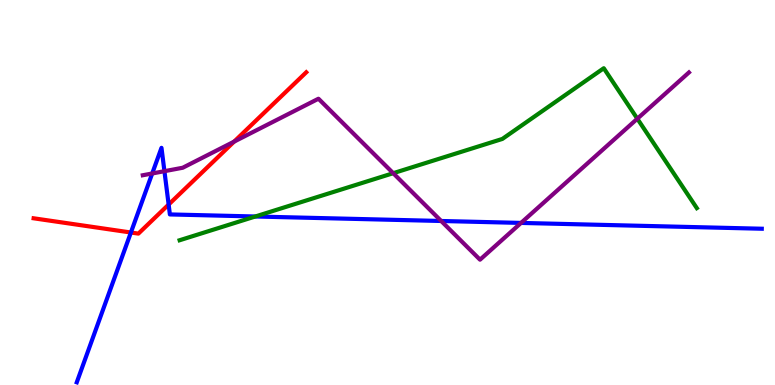[{'lines': ['blue', 'red'], 'intersections': [{'x': 1.69, 'y': 3.96}, {'x': 2.18, 'y': 4.69}]}, {'lines': ['green', 'red'], 'intersections': []}, {'lines': ['purple', 'red'], 'intersections': [{'x': 3.02, 'y': 6.32}]}, {'lines': ['blue', 'green'], 'intersections': [{'x': 3.29, 'y': 4.38}]}, {'lines': ['blue', 'purple'], 'intersections': [{'x': 1.96, 'y': 5.49}, {'x': 2.12, 'y': 5.55}, {'x': 5.69, 'y': 4.26}, {'x': 6.72, 'y': 4.21}]}, {'lines': ['green', 'purple'], 'intersections': [{'x': 5.07, 'y': 5.5}, {'x': 8.22, 'y': 6.92}]}]